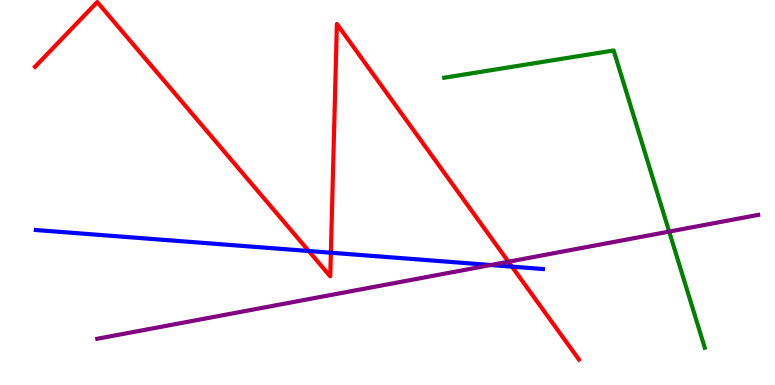[{'lines': ['blue', 'red'], 'intersections': [{'x': 3.98, 'y': 3.48}, {'x': 4.27, 'y': 3.44}, {'x': 6.61, 'y': 3.07}]}, {'lines': ['green', 'red'], 'intersections': []}, {'lines': ['purple', 'red'], 'intersections': [{'x': 6.56, 'y': 3.2}]}, {'lines': ['blue', 'green'], 'intersections': []}, {'lines': ['blue', 'purple'], 'intersections': [{'x': 6.33, 'y': 3.12}]}, {'lines': ['green', 'purple'], 'intersections': [{'x': 8.63, 'y': 3.98}]}]